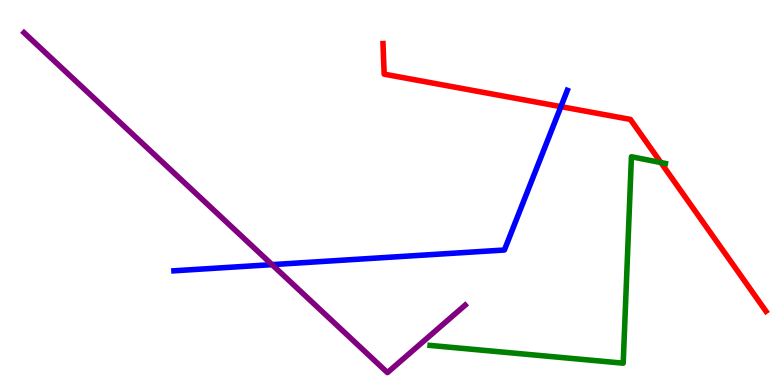[{'lines': ['blue', 'red'], 'intersections': [{'x': 7.24, 'y': 7.23}]}, {'lines': ['green', 'red'], 'intersections': [{'x': 8.53, 'y': 5.78}]}, {'lines': ['purple', 'red'], 'intersections': []}, {'lines': ['blue', 'green'], 'intersections': []}, {'lines': ['blue', 'purple'], 'intersections': [{'x': 3.51, 'y': 3.13}]}, {'lines': ['green', 'purple'], 'intersections': []}]